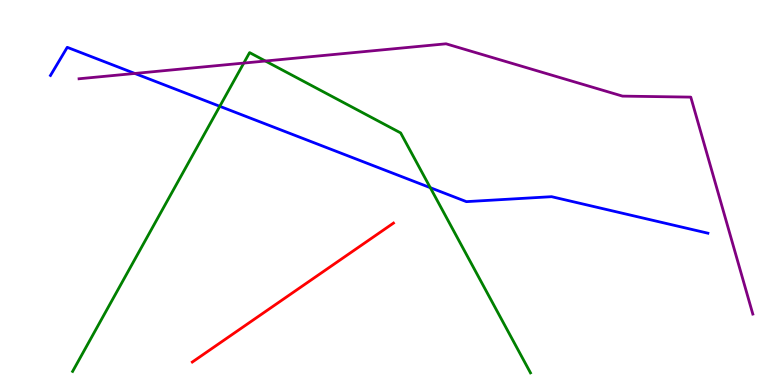[{'lines': ['blue', 'red'], 'intersections': []}, {'lines': ['green', 'red'], 'intersections': []}, {'lines': ['purple', 'red'], 'intersections': []}, {'lines': ['blue', 'green'], 'intersections': [{'x': 2.84, 'y': 7.24}, {'x': 5.55, 'y': 5.13}]}, {'lines': ['blue', 'purple'], 'intersections': [{'x': 1.74, 'y': 8.09}]}, {'lines': ['green', 'purple'], 'intersections': [{'x': 3.15, 'y': 8.36}, {'x': 3.42, 'y': 8.42}]}]